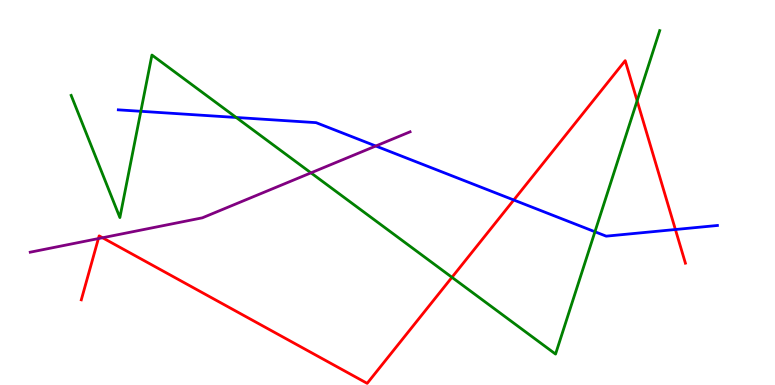[{'lines': ['blue', 'red'], 'intersections': [{'x': 6.63, 'y': 4.81}, {'x': 8.71, 'y': 4.04}]}, {'lines': ['green', 'red'], 'intersections': [{'x': 5.83, 'y': 2.8}, {'x': 8.22, 'y': 7.38}]}, {'lines': ['purple', 'red'], 'intersections': [{'x': 1.27, 'y': 3.8}, {'x': 1.32, 'y': 3.82}]}, {'lines': ['blue', 'green'], 'intersections': [{'x': 1.82, 'y': 7.11}, {'x': 3.05, 'y': 6.95}, {'x': 7.68, 'y': 3.98}]}, {'lines': ['blue', 'purple'], 'intersections': [{'x': 4.85, 'y': 6.21}]}, {'lines': ['green', 'purple'], 'intersections': [{'x': 4.01, 'y': 5.51}]}]